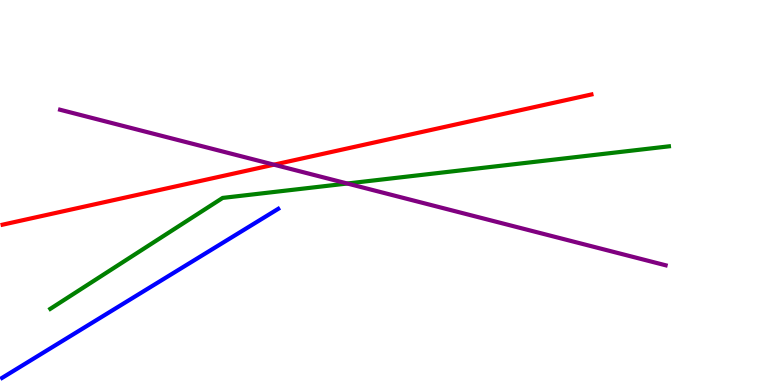[{'lines': ['blue', 'red'], 'intersections': []}, {'lines': ['green', 'red'], 'intersections': []}, {'lines': ['purple', 'red'], 'intersections': [{'x': 3.53, 'y': 5.72}]}, {'lines': ['blue', 'green'], 'intersections': []}, {'lines': ['blue', 'purple'], 'intersections': []}, {'lines': ['green', 'purple'], 'intersections': [{'x': 4.48, 'y': 5.23}]}]